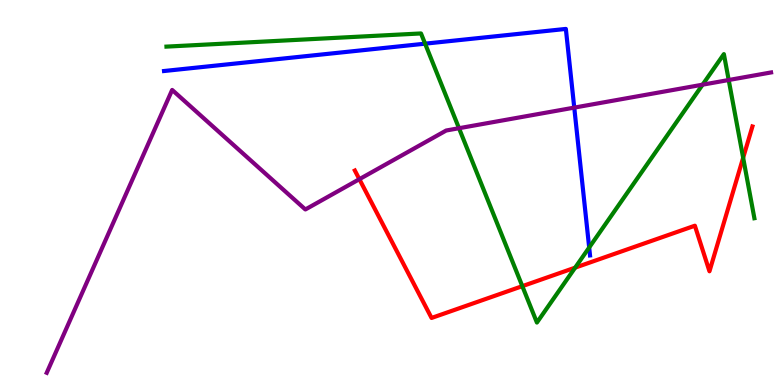[{'lines': ['blue', 'red'], 'intersections': []}, {'lines': ['green', 'red'], 'intersections': [{'x': 6.74, 'y': 2.57}, {'x': 7.42, 'y': 3.05}, {'x': 9.59, 'y': 5.9}]}, {'lines': ['purple', 'red'], 'intersections': [{'x': 4.64, 'y': 5.35}]}, {'lines': ['blue', 'green'], 'intersections': [{'x': 5.49, 'y': 8.87}, {'x': 7.6, 'y': 3.57}]}, {'lines': ['blue', 'purple'], 'intersections': [{'x': 7.41, 'y': 7.2}]}, {'lines': ['green', 'purple'], 'intersections': [{'x': 5.92, 'y': 6.67}, {'x': 9.07, 'y': 7.8}, {'x': 9.4, 'y': 7.92}]}]